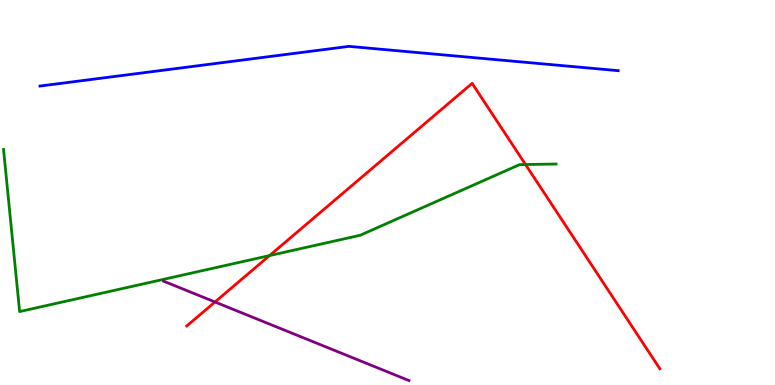[{'lines': ['blue', 'red'], 'intersections': []}, {'lines': ['green', 'red'], 'intersections': [{'x': 3.48, 'y': 3.36}, {'x': 6.78, 'y': 5.73}]}, {'lines': ['purple', 'red'], 'intersections': [{'x': 2.77, 'y': 2.16}]}, {'lines': ['blue', 'green'], 'intersections': []}, {'lines': ['blue', 'purple'], 'intersections': []}, {'lines': ['green', 'purple'], 'intersections': []}]